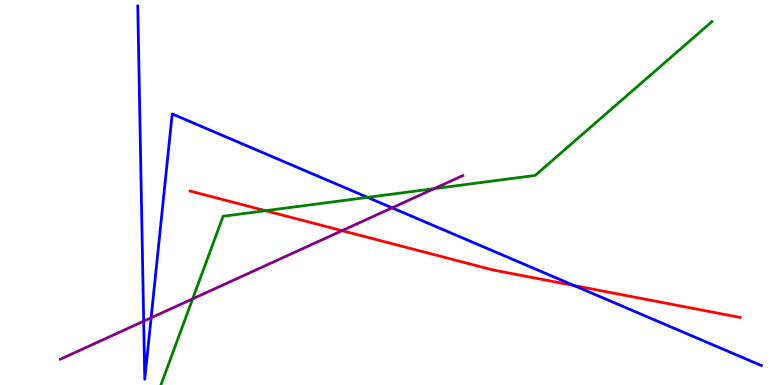[{'lines': ['blue', 'red'], 'intersections': [{'x': 7.41, 'y': 2.58}]}, {'lines': ['green', 'red'], 'intersections': [{'x': 3.43, 'y': 4.53}]}, {'lines': ['purple', 'red'], 'intersections': [{'x': 4.41, 'y': 4.01}]}, {'lines': ['blue', 'green'], 'intersections': [{'x': 4.74, 'y': 4.87}]}, {'lines': ['blue', 'purple'], 'intersections': [{'x': 1.85, 'y': 1.66}, {'x': 1.95, 'y': 1.75}, {'x': 5.06, 'y': 4.6}]}, {'lines': ['green', 'purple'], 'intersections': [{'x': 2.49, 'y': 2.24}, {'x': 5.6, 'y': 5.1}]}]